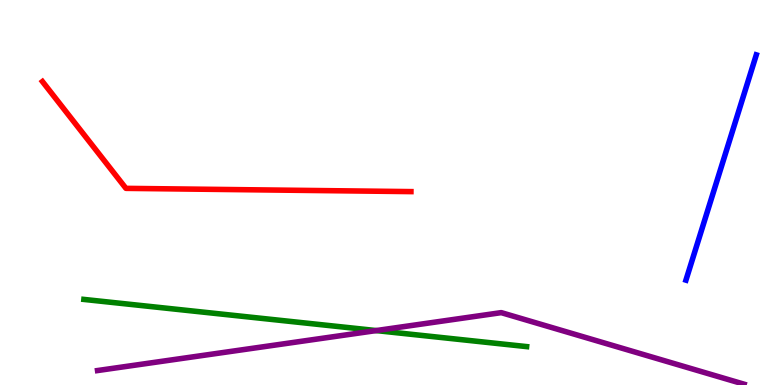[{'lines': ['blue', 'red'], 'intersections': []}, {'lines': ['green', 'red'], 'intersections': []}, {'lines': ['purple', 'red'], 'intersections': []}, {'lines': ['blue', 'green'], 'intersections': []}, {'lines': ['blue', 'purple'], 'intersections': []}, {'lines': ['green', 'purple'], 'intersections': [{'x': 4.85, 'y': 1.41}]}]